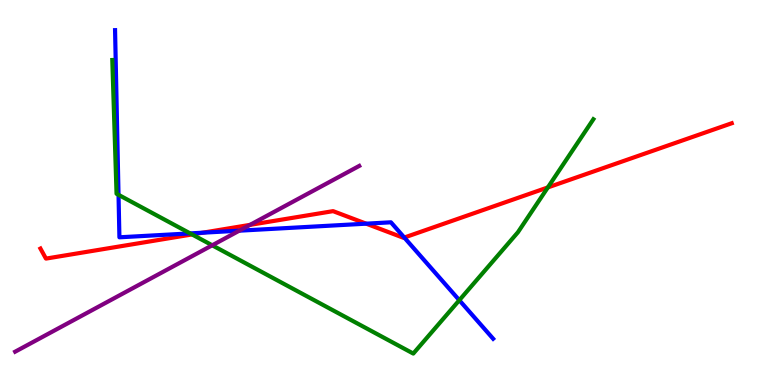[{'lines': ['blue', 'red'], 'intersections': [{'x': 2.61, 'y': 3.96}, {'x': 4.72, 'y': 4.19}, {'x': 5.22, 'y': 3.83}]}, {'lines': ['green', 'red'], 'intersections': [{'x': 2.48, 'y': 3.91}, {'x': 7.07, 'y': 5.13}]}, {'lines': ['purple', 'red'], 'intersections': [{'x': 3.23, 'y': 4.16}]}, {'lines': ['blue', 'green'], 'intersections': [{'x': 1.53, 'y': 4.94}, {'x': 2.45, 'y': 3.94}, {'x': 5.93, 'y': 2.2}]}, {'lines': ['blue', 'purple'], 'intersections': [{'x': 3.09, 'y': 4.01}]}, {'lines': ['green', 'purple'], 'intersections': [{'x': 2.74, 'y': 3.63}]}]